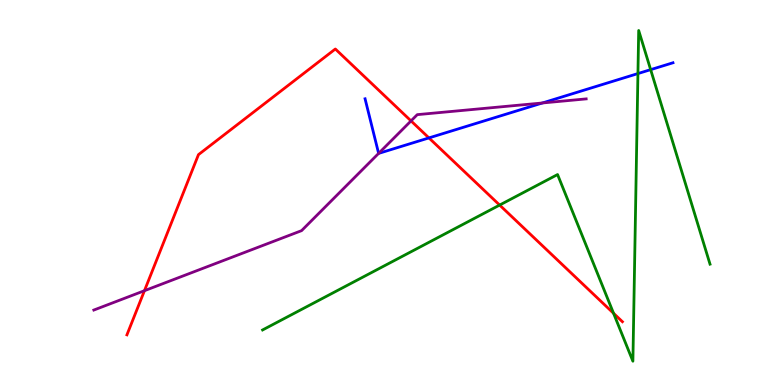[{'lines': ['blue', 'red'], 'intersections': [{'x': 5.53, 'y': 6.42}]}, {'lines': ['green', 'red'], 'intersections': [{'x': 6.45, 'y': 4.67}, {'x': 7.92, 'y': 1.86}]}, {'lines': ['purple', 'red'], 'intersections': [{'x': 1.86, 'y': 2.45}, {'x': 5.3, 'y': 6.86}]}, {'lines': ['blue', 'green'], 'intersections': [{'x': 8.23, 'y': 8.09}, {'x': 8.4, 'y': 8.19}]}, {'lines': ['blue', 'purple'], 'intersections': [{'x': 4.89, 'y': 6.02}, {'x': 7.0, 'y': 7.33}]}, {'lines': ['green', 'purple'], 'intersections': []}]